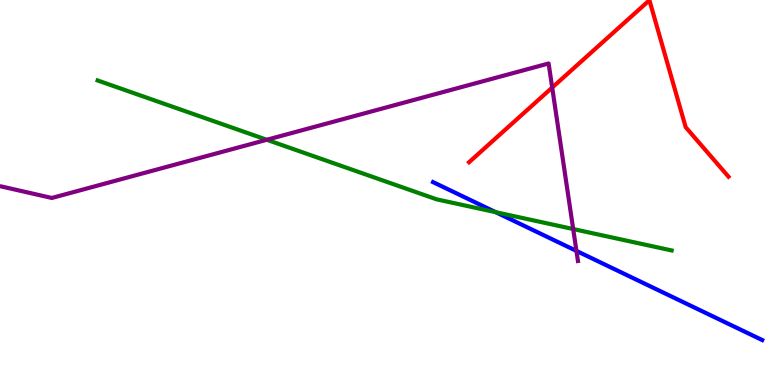[{'lines': ['blue', 'red'], 'intersections': []}, {'lines': ['green', 'red'], 'intersections': []}, {'lines': ['purple', 'red'], 'intersections': [{'x': 7.13, 'y': 7.73}]}, {'lines': ['blue', 'green'], 'intersections': [{'x': 6.4, 'y': 4.49}]}, {'lines': ['blue', 'purple'], 'intersections': [{'x': 7.44, 'y': 3.48}]}, {'lines': ['green', 'purple'], 'intersections': [{'x': 3.44, 'y': 6.37}, {'x': 7.4, 'y': 4.05}]}]